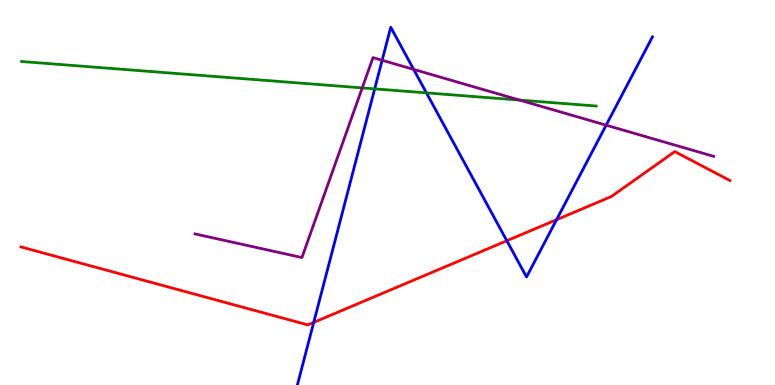[{'lines': ['blue', 'red'], 'intersections': [{'x': 4.05, 'y': 1.63}, {'x': 6.54, 'y': 3.75}, {'x': 7.18, 'y': 4.29}]}, {'lines': ['green', 'red'], 'intersections': []}, {'lines': ['purple', 'red'], 'intersections': []}, {'lines': ['blue', 'green'], 'intersections': [{'x': 4.83, 'y': 7.69}, {'x': 5.5, 'y': 7.59}]}, {'lines': ['blue', 'purple'], 'intersections': [{'x': 4.93, 'y': 8.43}, {'x': 5.34, 'y': 8.2}, {'x': 7.82, 'y': 6.75}]}, {'lines': ['green', 'purple'], 'intersections': [{'x': 4.67, 'y': 7.72}, {'x': 6.7, 'y': 7.4}]}]